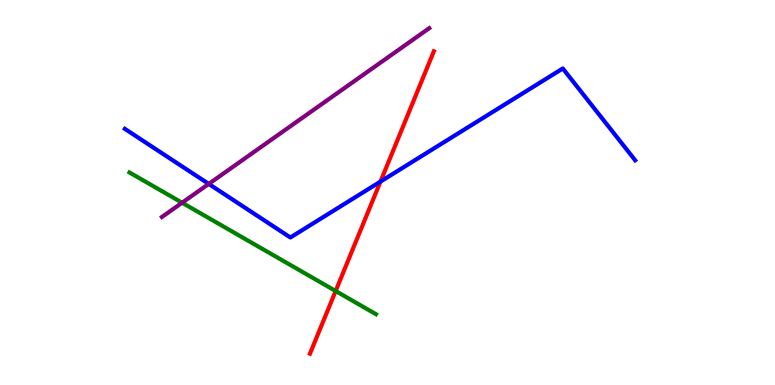[{'lines': ['blue', 'red'], 'intersections': [{'x': 4.91, 'y': 5.28}]}, {'lines': ['green', 'red'], 'intersections': [{'x': 4.33, 'y': 2.44}]}, {'lines': ['purple', 'red'], 'intersections': []}, {'lines': ['blue', 'green'], 'intersections': []}, {'lines': ['blue', 'purple'], 'intersections': [{'x': 2.69, 'y': 5.22}]}, {'lines': ['green', 'purple'], 'intersections': [{'x': 2.35, 'y': 4.73}]}]